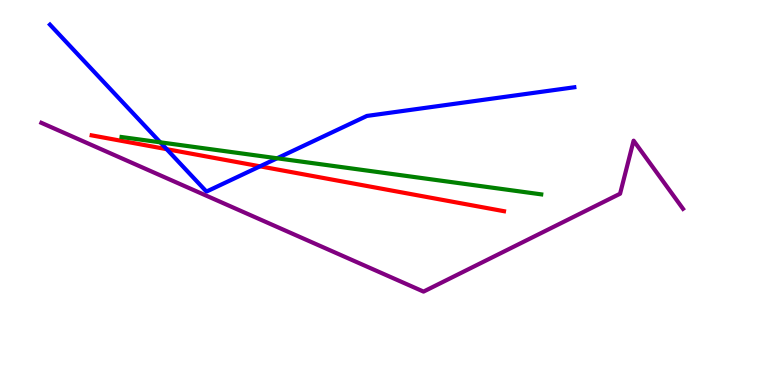[{'lines': ['blue', 'red'], 'intersections': [{'x': 2.15, 'y': 6.13}, {'x': 3.36, 'y': 5.68}]}, {'lines': ['green', 'red'], 'intersections': []}, {'lines': ['purple', 'red'], 'intersections': []}, {'lines': ['blue', 'green'], 'intersections': [{'x': 2.07, 'y': 6.3}, {'x': 3.58, 'y': 5.89}]}, {'lines': ['blue', 'purple'], 'intersections': []}, {'lines': ['green', 'purple'], 'intersections': []}]